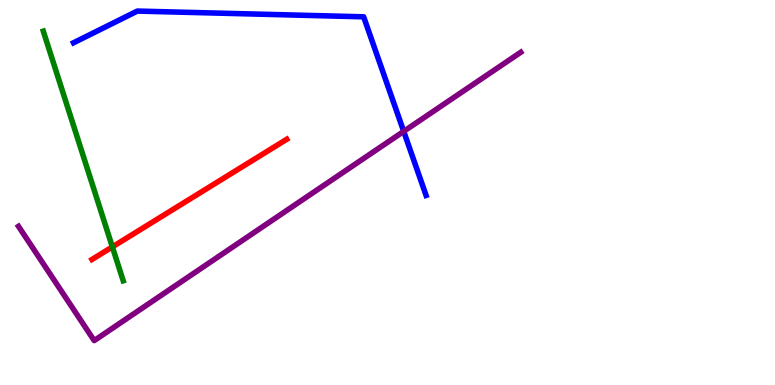[{'lines': ['blue', 'red'], 'intersections': []}, {'lines': ['green', 'red'], 'intersections': [{'x': 1.45, 'y': 3.59}]}, {'lines': ['purple', 'red'], 'intersections': []}, {'lines': ['blue', 'green'], 'intersections': []}, {'lines': ['blue', 'purple'], 'intersections': [{'x': 5.21, 'y': 6.59}]}, {'lines': ['green', 'purple'], 'intersections': []}]